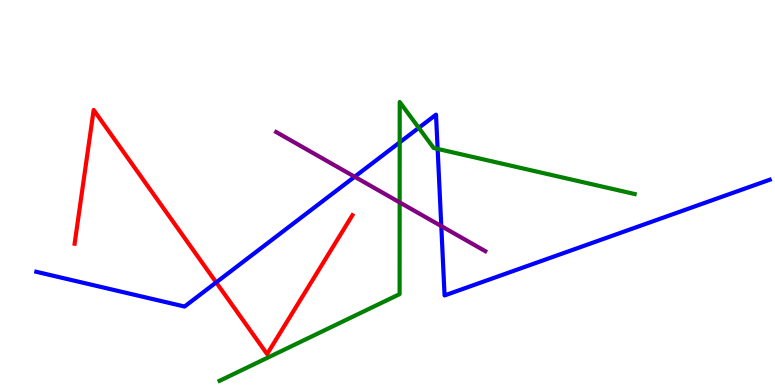[{'lines': ['blue', 'red'], 'intersections': [{'x': 2.79, 'y': 2.66}]}, {'lines': ['green', 'red'], 'intersections': []}, {'lines': ['purple', 'red'], 'intersections': []}, {'lines': ['blue', 'green'], 'intersections': [{'x': 5.16, 'y': 6.3}, {'x': 5.4, 'y': 6.68}, {'x': 5.65, 'y': 6.13}]}, {'lines': ['blue', 'purple'], 'intersections': [{'x': 4.58, 'y': 5.41}, {'x': 5.69, 'y': 4.13}]}, {'lines': ['green', 'purple'], 'intersections': [{'x': 5.16, 'y': 4.74}]}]